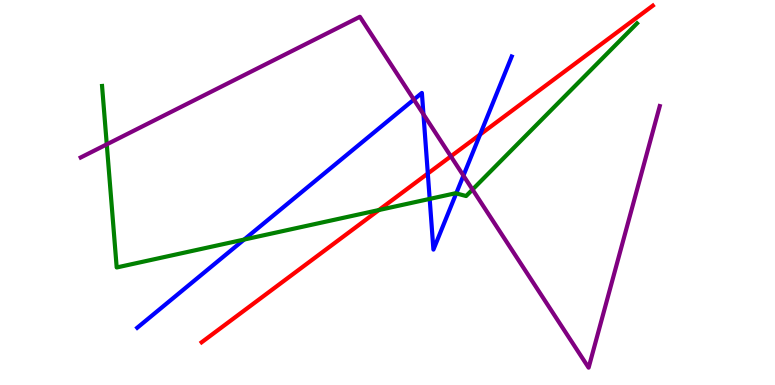[{'lines': ['blue', 'red'], 'intersections': [{'x': 5.52, 'y': 5.49}, {'x': 6.19, 'y': 6.51}]}, {'lines': ['green', 'red'], 'intersections': [{'x': 4.89, 'y': 4.54}]}, {'lines': ['purple', 'red'], 'intersections': [{'x': 5.82, 'y': 5.94}]}, {'lines': ['blue', 'green'], 'intersections': [{'x': 3.15, 'y': 3.78}, {'x': 5.54, 'y': 4.83}, {'x': 5.89, 'y': 4.98}]}, {'lines': ['blue', 'purple'], 'intersections': [{'x': 5.34, 'y': 7.41}, {'x': 5.46, 'y': 7.03}, {'x': 5.98, 'y': 5.44}]}, {'lines': ['green', 'purple'], 'intersections': [{'x': 1.38, 'y': 6.25}, {'x': 6.1, 'y': 5.08}]}]